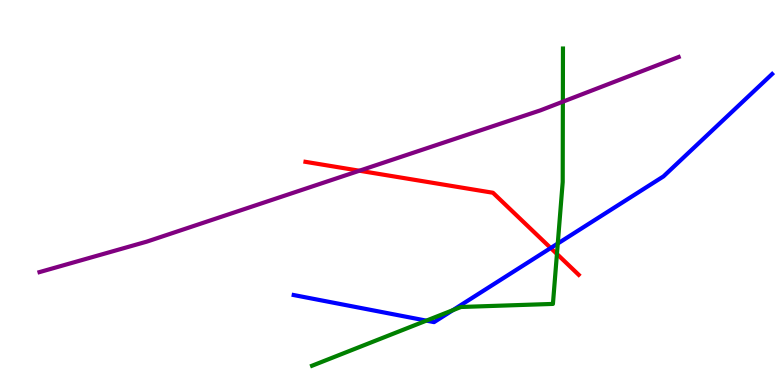[{'lines': ['blue', 'red'], 'intersections': [{'x': 7.11, 'y': 3.56}]}, {'lines': ['green', 'red'], 'intersections': [{'x': 7.19, 'y': 3.4}]}, {'lines': ['purple', 'red'], 'intersections': [{'x': 4.64, 'y': 5.57}]}, {'lines': ['blue', 'green'], 'intersections': [{'x': 5.5, 'y': 1.67}, {'x': 5.84, 'y': 1.94}, {'x': 7.2, 'y': 3.67}]}, {'lines': ['blue', 'purple'], 'intersections': []}, {'lines': ['green', 'purple'], 'intersections': [{'x': 7.26, 'y': 7.36}]}]